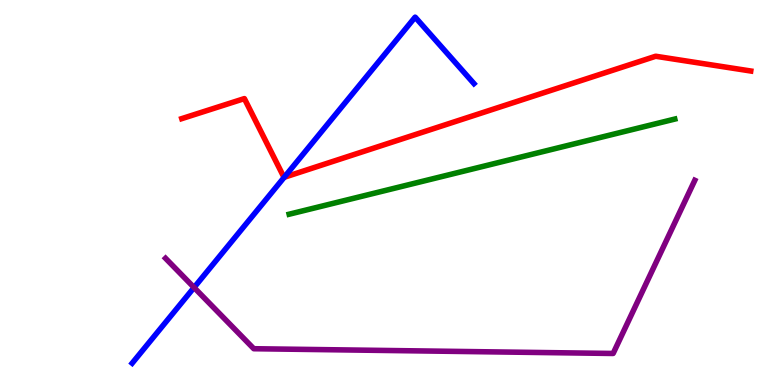[{'lines': ['blue', 'red'], 'intersections': [{'x': 3.67, 'y': 5.39}]}, {'lines': ['green', 'red'], 'intersections': []}, {'lines': ['purple', 'red'], 'intersections': []}, {'lines': ['blue', 'green'], 'intersections': []}, {'lines': ['blue', 'purple'], 'intersections': [{'x': 2.5, 'y': 2.53}]}, {'lines': ['green', 'purple'], 'intersections': []}]